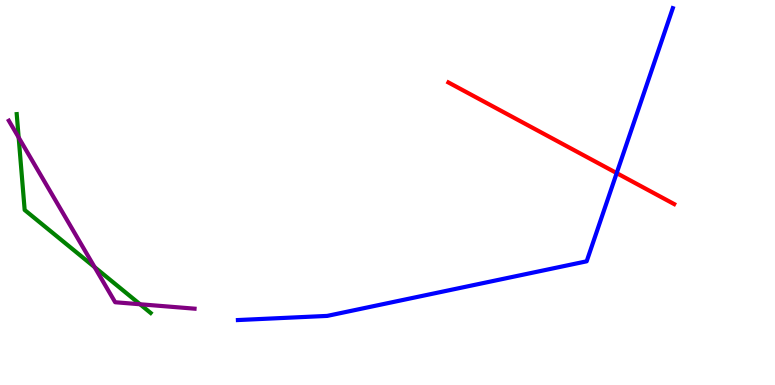[{'lines': ['blue', 'red'], 'intersections': [{'x': 7.96, 'y': 5.5}]}, {'lines': ['green', 'red'], 'intersections': []}, {'lines': ['purple', 'red'], 'intersections': []}, {'lines': ['blue', 'green'], 'intersections': []}, {'lines': ['blue', 'purple'], 'intersections': []}, {'lines': ['green', 'purple'], 'intersections': [{'x': 0.241, 'y': 6.43}, {'x': 1.22, 'y': 3.06}, {'x': 1.81, 'y': 2.1}]}]